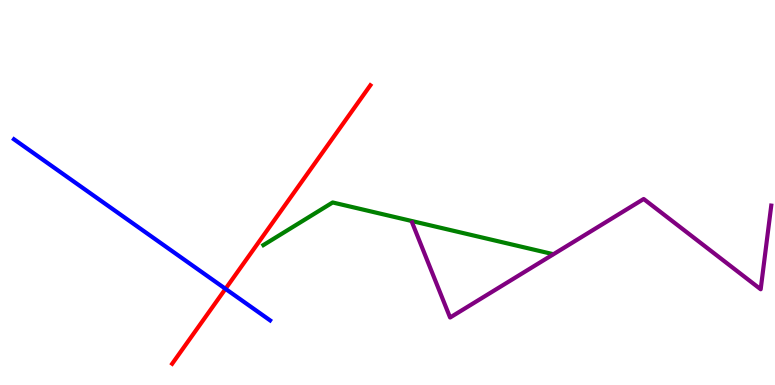[{'lines': ['blue', 'red'], 'intersections': [{'x': 2.91, 'y': 2.5}]}, {'lines': ['green', 'red'], 'intersections': []}, {'lines': ['purple', 'red'], 'intersections': []}, {'lines': ['blue', 'green'], 'intersections': []}, {'lines': ['blue', 'purple'], 'intersections': []}, {'lines': ['green', 'purple'], 'intersections': []}]